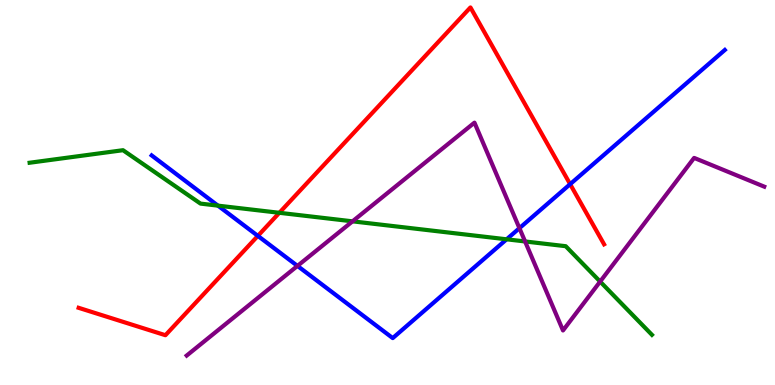[{'lines': ['blue', 'red'], 'intersections': [{'x': 3.33, 'y': 3.87}, {'x': 7.36, 'y': 5.22}]}, {'lines': ['green', 'red'], 'intersections': [{'x': 3.6, 'y': 4.47}]}, {'lines': ['purple', 'red'], 'intersections': []}, {'lines': ['blue', 'green'], 'intersections': [{'x': 2.81, 'y': 4.66}, {'x': 6.54, 'y': 3.78}]}, {'lines': ['blue', 'purple'], 'intersections': [{'x': 3.84, 'y': 3.09}, {'x': 6.7, 'y': 4.07}]}, {'lines': ['green', 'purple'], 'intersections': [{'x': 4.55, 'y': 4.25}, {'x': 6.78, 'y': 3.73}, {'x': 7.74, 'y': 2.69}]}]